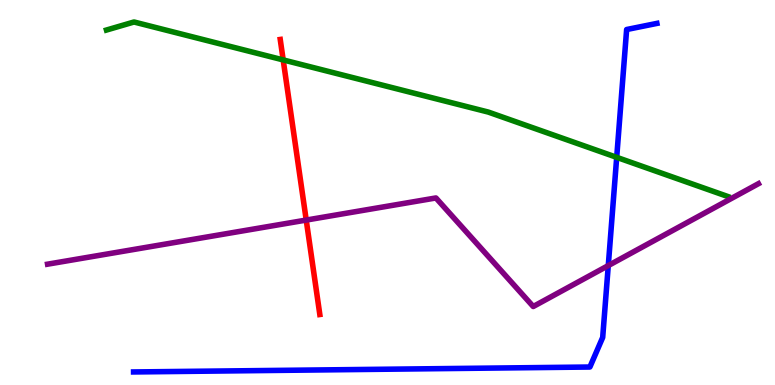[{'lines': ['blue', 'red'], 'intersections': []}, {'lines': ['green', 'red'], 'intersections': [{'x': 3.65, 'y': 8.44}]}, {'lines': ['purple', 'red'], 'intersections': [{'x': 3.95, 'y': 4.28}]}, {'lines': ['blue', 'green'], 'intersections': [{'x': 7.96, 'y': 5.91}]}, {'lines': ['blue', 'purple'], 'intersections': [{'x': 7.85, 'y': 3.1}]}, {'lines': ['green', 'purple'], 'intersections': []}]